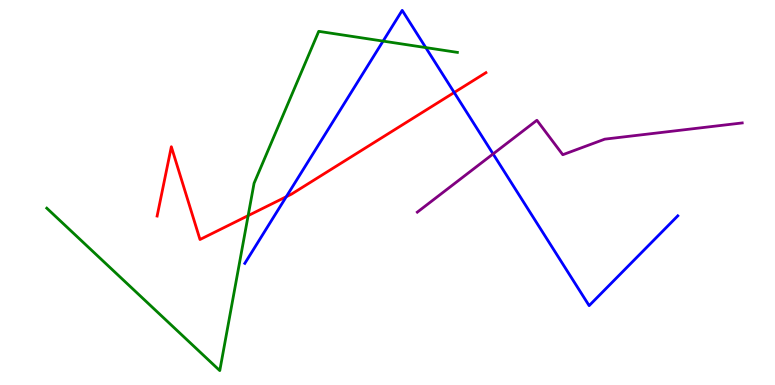[{'lines': ['blue', 'red'], 'intersections': [{'x': 3.69, 'y': 4.89}, {'x': 5.86, 'y': 7.6}]}, {'lines': ['green', 'red'], 'intersections': [{'x': 3.2, 'y': 4.4}]}, {'lines': ['purple', 'red'], 'intersections': []}, {'lines': ['blue', 'green'], 'intersections': [{'x': 4.94, 'y': 8.93}, {'x': 5.49, 'y': 8.76}]}, {'lines': ['blue', 'purple'], 'intersections': [{'x': 6.36, 'y': 6.0}]}, {'lines': ['green', 'purple'], 'intersections': []}]